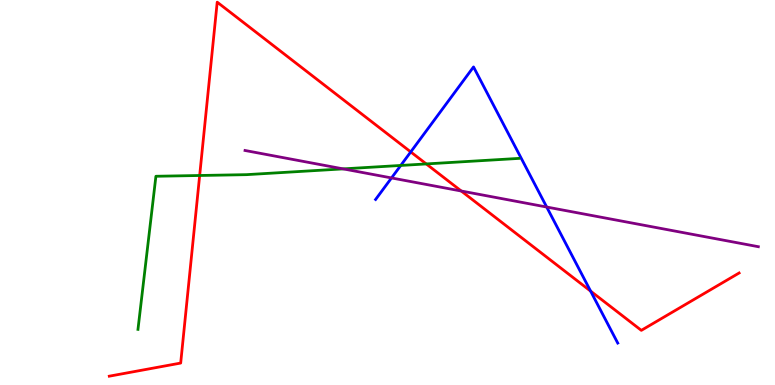[{'lines': ['blue', 'red'], 'intersections': [{'x': 5.3, 'y': 6.05}, {'x': 7.62, 'y': 2.44}]}, {'lines': ['green', 'red'], 'intersections': [{'x': 2.58, 'y': 5.44}, {'x': 5.5, 'y': 5.74}]}, {'lines': ['purple', 'red'], 'intersections': [{'x': 5.95, 'y': 5.04}]}, {'lines': ['blue', 'green'], 'intersections': [{'x': 5.17, 'y': 5.7}]}, {'lines': ['blue', 'purple'], 'intersections': [{'x': 5.05, 'y': 5.38}, {'x': 7.05, 'y': 4.62}]}, {'lines': ['green', 'purple'], 'intersections': [{'x': 4.43, 'y': 5.61}]}]